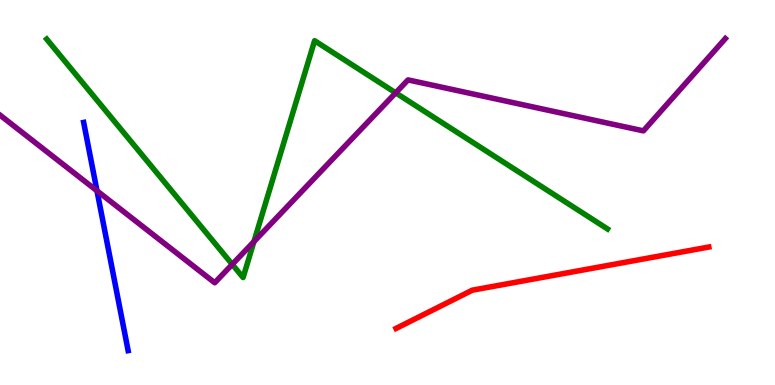[{'lines': ['blue', 'red'], 'intersections': []}, {'lines': ['green', 'red'], 'intersections': []}, {'lines': ['purple', 'red'], 'intersections': []}, {'lines': ['blue', 'green'], 'intersections': []}, {'lines': ['blue', 'purple'], 'intersections': [{'x': 1.25, 'y': 5.04}]}, {'lines': ['green', 'purple'], 'intersections': [{'x': 3.0, 'y': 3.13}, {'x': 3.28, 'y': 3.72}, {'x': 5.11, 'y': 7.59}]}]